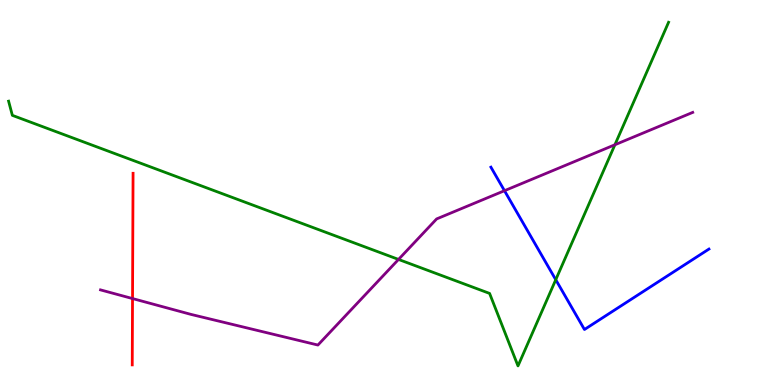[{'lines': ['blue', 'red'], 'intersections': []}, {'lines': ['green', 'red'], 'intersections': []}, {'lines': ['purple', 'red'], 'intersections': [{'x': 1.71, 'y': 2.25}]}, {'lines': ['blue', 'green'], 'intersections': [{'x': 7.17, 'y': 2.73}]}, {'lines': ['blue', 'purple'], 'intersections': [{'x': 6.51, 'y': 5.05}]}, {'lines': ['green', 'purple'], 'intersections': [{'x': 5.14, 'y': 3.26}, {'x': 7.93, 'y': 6.24}]}]